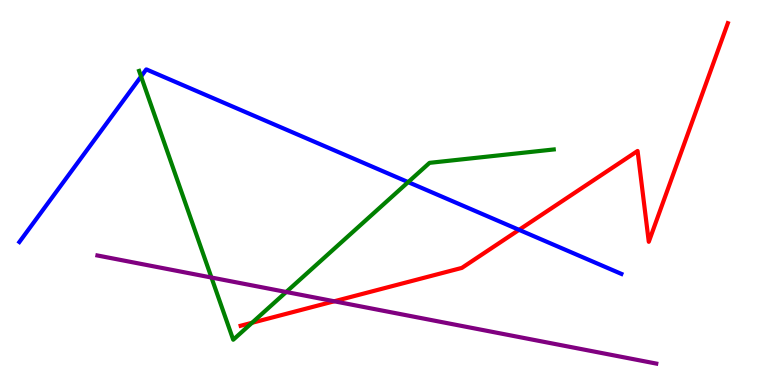[{'lines': ['blue', 'red'], 'intersections': [{'x': 6.7, 'y': 4.03}]}, {'lines': ['green', 'red'], 'intersections': [{'x': 3.25, 'y': 1.62}]}, {'lines': ['purple', 'red'], 'intersections': [{'x': 4.31, 'y': 2.17}]}, {'lines': ['blue', 'green'], 'intersections': [{'x': 1.82, 'y': 8.01}, {'x': 5.27, 'y': 5.27}]}, {'lines': ['blue', 'purple'], 'intersections': []}, {'lines': ['green', 'purple'], 'intersections': [{'x': 2.73, 'y': 2.79}, {'x': 3.69, 'y': 2.42}]}]